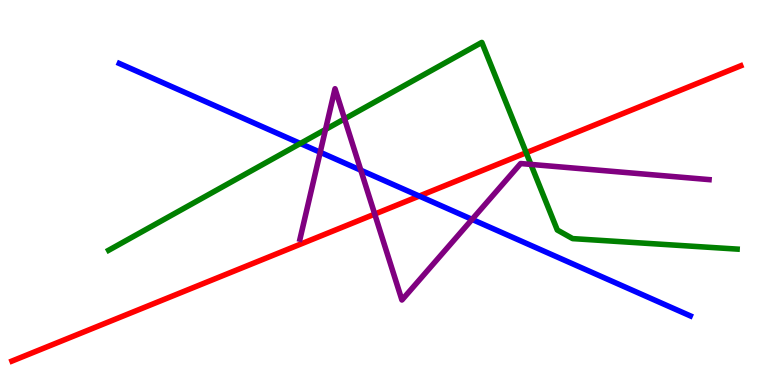[{'lines': ['blue', 'red'], 'intersections': [{'x': 5.41, 'y': 4.91}]}, {'lines': ['green', 'red'], 'intersections': [{'x': 6.79, 'y': 6.03}]}, {'lines': ['purple', 'red'], 'intersections': [{'x': 4.84, 'y': 4.44}]}, {'lines': ['blue', 'green'], 'intersections': [{'x': 3.88, 'y': 6.27}]}, {'lines': ['blue', 'purple'], 'intersections': [{'x': 4.13, 'y': 6.05}, {'x': 4.66, 'y': 5.58}, {'x': 6.09, 'y': 4.3}]}, {'lines': ['green', 'purple'], 'intersections': [{'x': 4.2, 'y': 6.64}, {'x': 4.45, 'y': 6.91}, {'x': 6.85, 'y': 5.73}]}]